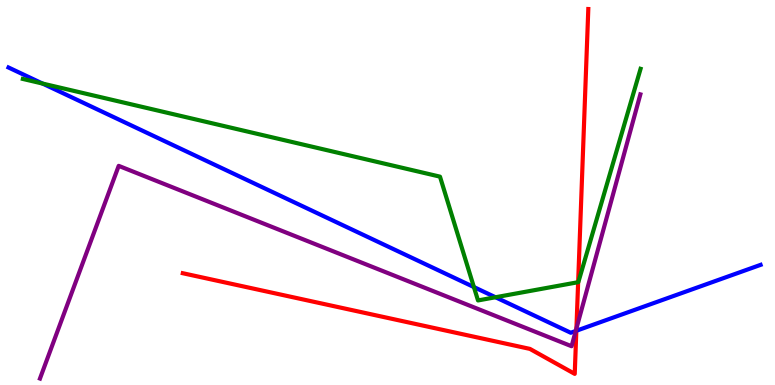[{'lines': ['blue', 'red'], 'intersections': [{'x': 7.44, 'y': 1.41}]}, {'lines': ['green', 'red'], 'intersections': [{'x': 7.46, 'y': 2.67}]}, {'lines': ['purple', 'red'], 'intersections': [{'x': 7.44, 'y': 1.47}]}, {'lines': ['blue', 'green'], 'intersections': [{'x': 0.549, 'y': 7.83}, {'x': 6.11, 'y': 2.54}, {'x': 6.39, 'y': 2.28}]}, {'lines': ['blue', 'purple'], 'intersections': [{'x': 7.43, 'y': 1.4}]}, {'lines': ['green', 'purple'], 'intersections': []}]